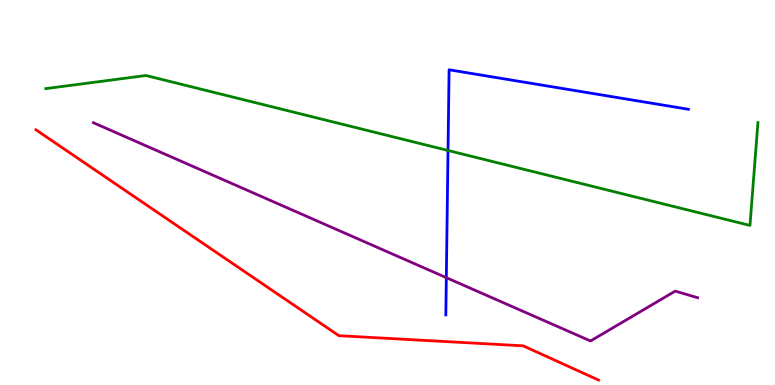[{'lines': ['blue', 'red'], 'intersections': []}, {'lines': ['green', 'red'], 'intersections': []}, {'lines': ['purple', 'red'], 'intersections': []}, {'lines': ['blue', 'green'], 'intersections': [{'x': 5.78, 'y': 6.09}]}, {'lines': ['blue', 'purple'], 'intersections': [{'x': 5.76, 'y': 2.79}]}, {'lines': ['green', 'purple'], 'intersections': []}]